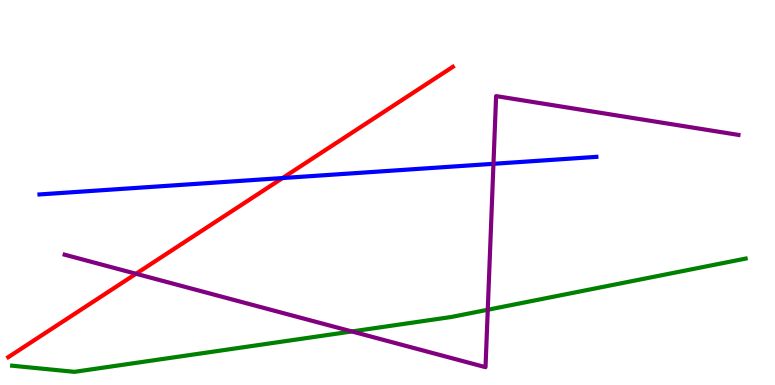[{'lines': ['blue', 'red'], 'intersections': [{'x': 3.65, 'y': 5.38}]}, {'lines': ['green', 'red'], 'intersections': []}, {'lines': ['purple', 'red'], 'intersections': [{'x': 1.75, 'y': 2.89}]}, {'lines': ['blue', 'green'], 'intersections': []}, {'lines': ['blue', 'purple'], 'intersections': [{'x': 6.37, 'y': 5.75}]}, {'lines': ['green', 'purple'], 'intersections': [{'x': 4.54, 'y': 1.39}, {'x': 6.29, 'y': 1.95}]}]